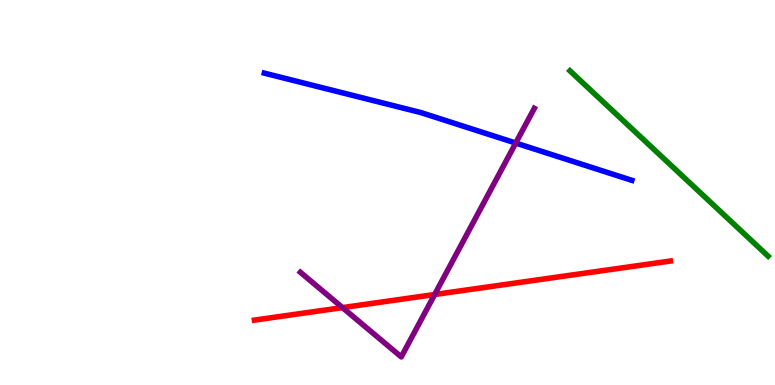[{'lines': ['blue', 'red'], 'intersections': []}, {'lines': ['green', 'red'], 'intersections': []}, {'lines': ['purple', 'red'], 'intersections': [{'x': 4.42, 'y': 2.01}, {'x': 5.61, 'y': 2.35}]}, {'lines': ['blue', 'green'], 'intersections': []}, {'lines': ['blue', 'purple'], 'intersections': [{'x': 6.65, 'y': 6.28}]}, {'lines': ['green', 'purple'], 'intersections': []}]